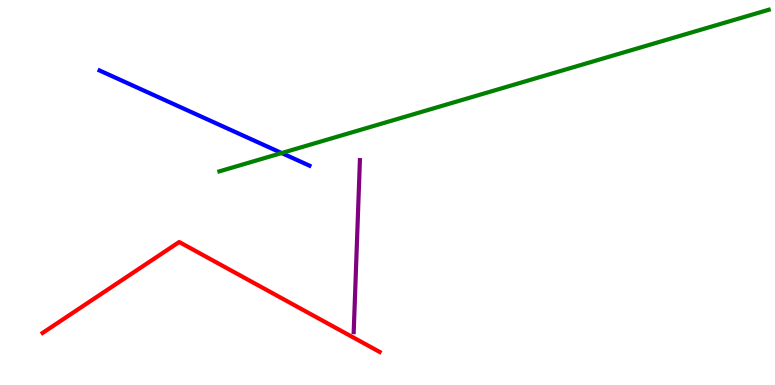[{'lines': ['blue', 'red'], 'intersections': []}, {'lines': ['green', 'red'], 'intersections': []}, {'lines': ['purple', 'red'], 'intersections': []}, {'lines': ['blue', 'green'], 'intersections': [{'x': 3.63, 'y': 6.02}]}, {'lines': ['blue', 'purple'], 'intersections': []}, {'lines': ['green', 'purple'], 'intersections': []}]